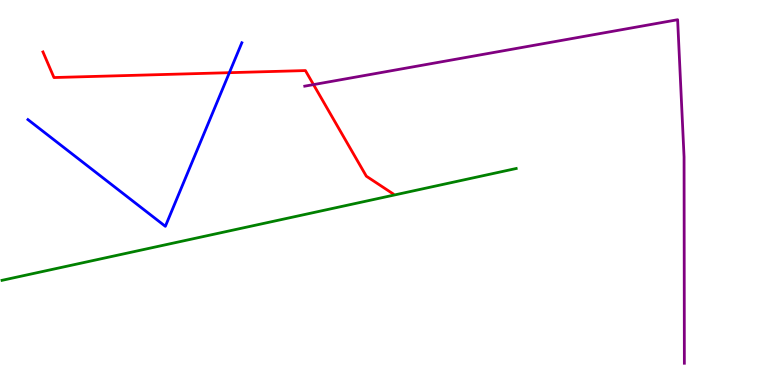[{'lines': ['blue', 'red'], 'intersections': [{'x': 2.96, 'y': 8.11}]}, {'lines': ['green', 'red'], 'intersections': []}, {'lines': ['purple', 'red'], 'intersections': [{'x': 4.05, 'y': 7.8}]}, {'lines': ['blue', 'green'], 'intersections': []}, {'lines': ['blue', 'purple'], 'intersections': []}, {'lines': ['green', 'purple'], 'intersections': []}]